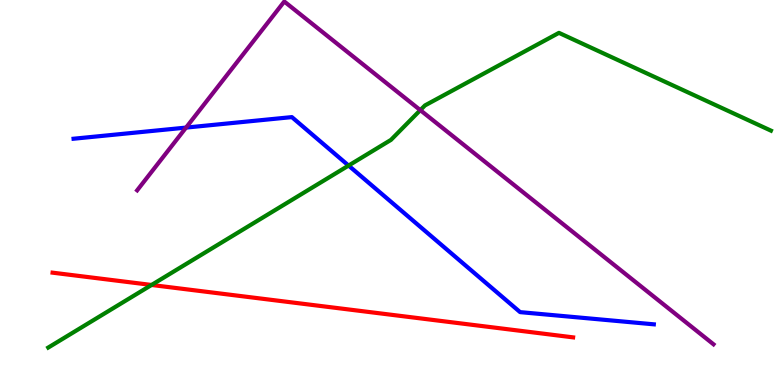[{'lines': ['blue', 'red'], 'intersections': []}, {'lines': ['green', 'red'], 'intersections': [{'x': 1.96, 'y': 2.6}]}, {'lines': ['purple', 'red'], 'intersections': []}, {'lines': ['blue', 'green'], 'intersections': [{'x': 4.5, 'y': 5.7}]}, {'lines': ['blue', 'purple'], 'intersections': [{'x': 2.4, 'y': 6.69}]}, {'lines': ['green', 'purple'], 'intersections': [{'x': 5.42, 'y': 7.14}]}]